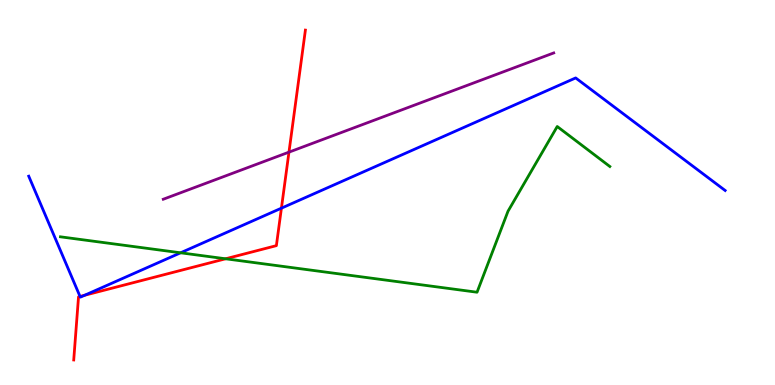[{'lines': ['blue', 'red'], 'intersections': [{'x': 1.03, 'y': 2.3}, {'x': 1.09, 'y': 2.33}, {'x': 3.63, 'y': 4.59}]}, {'lines': ['green', 'red'], 'intersections': [{'x': 2.91, 'y': 3.28}]}, {'lines': ['purple', 'red'], 'intersections': [{'x': 3.73, 'y': 6.05}]}, {'lines': ['blue', 'green'], 'intersections': [{'x': 2.33, 'y': 3.43}]}, {'lines': ['blue', 'purple'], 'intersections': []}, {'lines': ['green', 'purple'], 'intersections': []}]